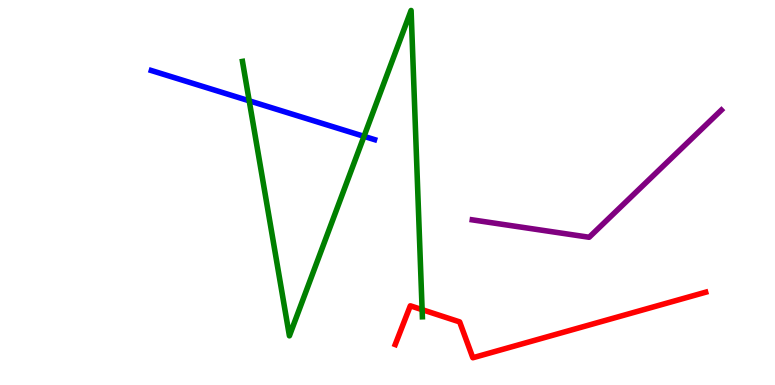[{'lines': ['blue', 'red'], 'intersections': []}, {'lines': ['green', 'red'], 'intersections': [{'x': 5.45, 'y': 1.96}]}, {'lines': ['purple', 'red'], 'intersections': []}, {'lines': ['blue', 'green'], 'intersections': [{'x': 3.22, 'y': 7.38}, {'x': 4.7, 'y': 6.46}]}, {'lines': ['blue', 'purple'], 'intersections': []}, {'lines': ['green', 'purple'], 'intersections': []}]